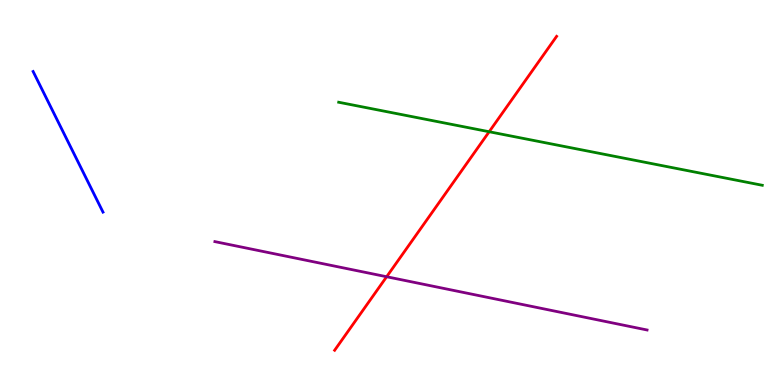[{'lines': ['blue', 'red'], 'intersections': []}, {'lines': ['green', 'red'], 'intersections': [{'x': 6.31, 'y': 6.58}]}, {'lines': ['purple', 'red'], 'intersections': [{'x': 4.99, 'y': 2.81}]}, {'lines': ['blue', 'green'], 'intersections': []}, {'lines': ['blue', 'purple'], 'intersections': []}, {'lines': ['green', 'purple'], 'intersections': []}]